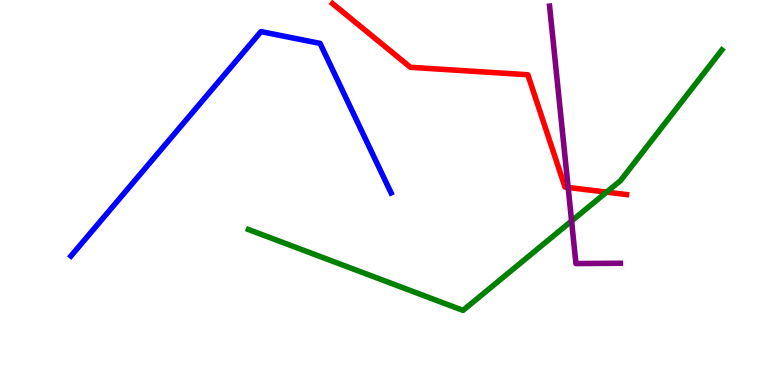[{'lines': ['blue', 'red'], 'intersections': []}, {'lines': ['green', 'red'], 'intersections': [{'x': 7.83, 'y': 5.01}]}, {'lines': ['purple', 'red'], 'intersections': [{'x': 7.33, 'y': 5.13}]}, {'lines': ['blue', 'green'], 'intersections': []}, {'lines': ['blue', 'purple'], 'intersections': []}, {'lines': ['green', 'purple'], 'intersections': [{'x': 7.38, 'y': 4.26}]}]